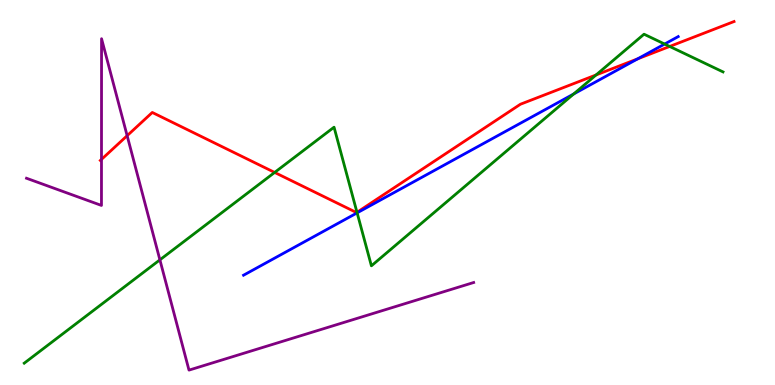[{'lines': ['blue', 'red'], 'intersections': [{'x': 8.23, 'y': 8.47}]}, {'lines': ['green', 'red'], 'intersections': [{'x': 3.54, 'y': 5.52}, {'x': 4.61, 'y': 4.48}, {'x': 7.69, 'y': 8.05}, {'x': 8.64, 'y': 8.79}]}, {'lines': ['purple', 'red'], 'intersections': [{'x': 1.31, 'y': 5.86}, {'x': 1.64, 'y': 6.48}]}, {'lines': ['blue', 'green'], 'intersections': [{'x': 4.61, 'y': 4.47}, {'x': 7.4, 'y': 7.56}, {'x': 8.58, 'y': 8.86}]}, {'lines': ['blue', 'purple'], 'intersections': []}, {'lines': ['green', 'purple'], 'intersections': [{'x': 2.06, 'y': 3.25}]}]